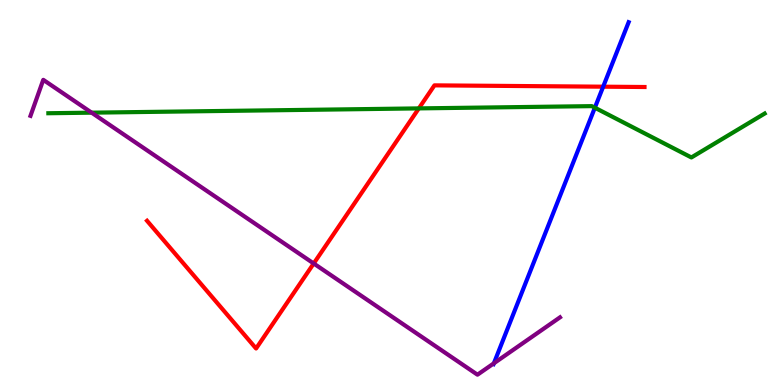[{'lines': ['blue', 'red'], 'intersections': [{'x': 7.78, 'y': 7.75}]}, {'lines': ['green', 'red'], 'intersections': [{'x': 5.4, 'y': 7.18}]}, {'lines': ['purple', 'red'], 'intersections': [{'x': 4.05, 'y': 3.16}]}, {'lines': ['blue', 'green'], 'intersections': [{'x': 7.68, 'y': 7.2}]}, {'lines': ['blue', 'purple'], 'intersections': [{'x': 6.37, 'y': 0.564}]}, {'lines': ['green', 'purple'], 'intersections': [{'x': 1.18, 'y': 7.07}]}]